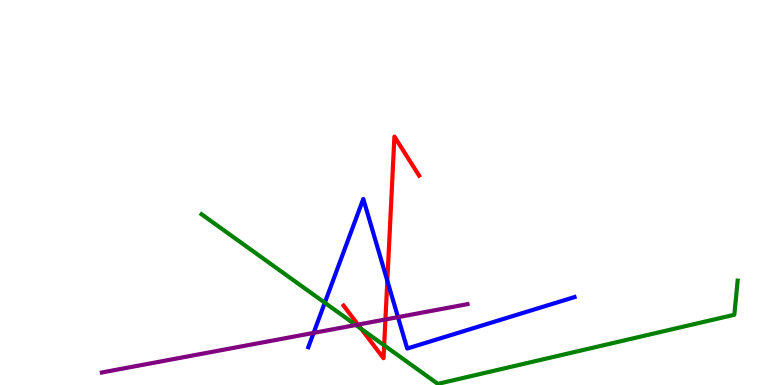[{'lines': ['blue', 'red'], 'intersections': [{'x': 5.0, 'y': 2.71}]}, {'lines': ['green', 'red'], 'intersections': [{'x': 4.66, 'y': 1.46}, {'x': 4.96, 'y': 1.03}]}, {'lines': ['purple', 'red'], 'intersections': [{'x': 4.62, 'y': 1.57}, {'x': 4.97, 'y': 1.7}]}, {'lines': ['blue', 'green'], 'intersections': [{'x': 4.19, 'y': 2.14}]}, {'lines': ['blue', 'purple'], 'intersections': [{'x': 4.05, 'y': 1.35}, {'x': 5.14, 'y': 1.76}]}, {'lines': ['green', 'purple'], 'intersections': [{'x': 4.59, 'y': 1.56}]}]